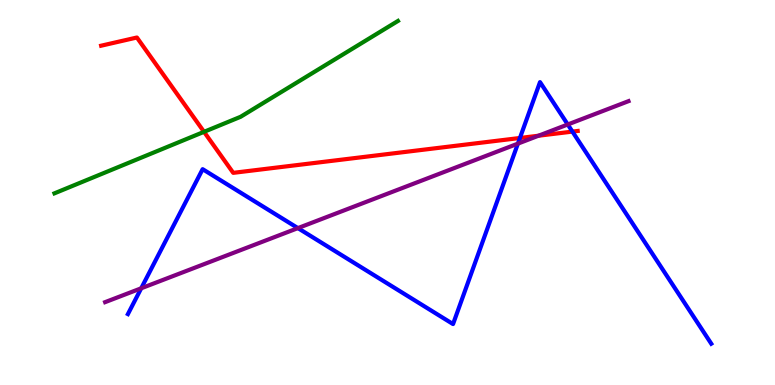[{'lines': ['blue', 'red'], 'intersections': [{'x': 6.71, 'y': 6.42}, {'x': 7.39, 'y': 6.58}]}, {'lines': ['green', 'red'], 'intersections': [{'x': 2.63, 'y': 6.58}]}, {'lines': ['purple', 'red'], 'intersections': [{'x': 6.95, 'y': 6.47}]}, {'lines': ['blue', 'green'], 'intersections': []}, {'lines': ['blue', 'purple'], 'intersections': [{'x': 1.82, 'y': 2.51}, {'x': 3.84, 'y': 4.08}, {'x': 6.68, 'y': 6.27}, {'x': 7.33, 'y': 6.77}]}, {'lines': ['green', 'purple'], 'intersections': []}]